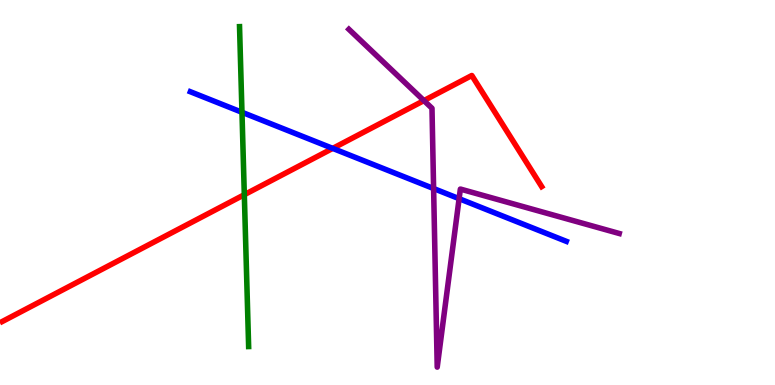[{'lines': ['blue', 'red'], 'intersections': [{'x': 4.29, 'y': 6.15}]}, {'lines': ['green', 'red'], 'intersections': [{'x': 3.15, 'y': 4.94}]}, {'lines': ['purple', 'red'], 'intersections': [{'x': 5.47, 'y': 7.39}]}, {'lines': ['blue', 'green'], 'intersections': [{'x': 3.12, 'y': 7.08}]}, {'lines': ['blue', 'purple'], 'intersections': [{'x': 5.59, 'y': 5.1}, {'x': 5.92, 'y': 4.84}]}, {'lines': ['green', 'purple'], 'intersections': []}]